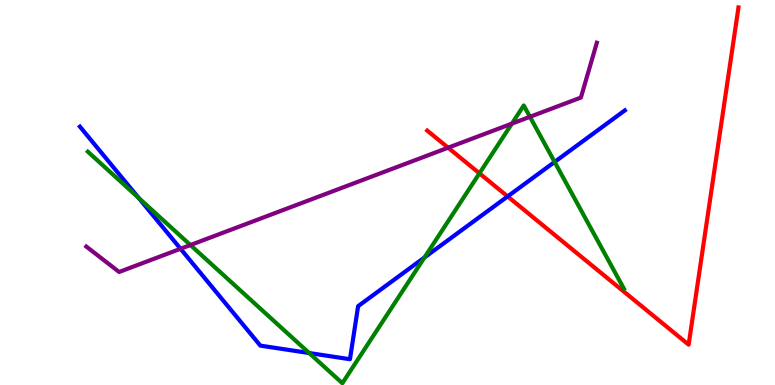[{'lines': ['blue', 'red'], 'intersections': [{'x': 6.55, 'y': 4.9}]}, {'lines': ['green', 'red'], 'intersections': [{'x': 6.19, 'y': 5.5}]}, {'lines': ['purple', 'red'], 'intersections': [{'x': 5.78, 'y': 6.16}]}, {'lines': ['blue', 'green'], 'intersections': [{'x': 1.79, 'y': 4.86}, {'x': 3.99, 'y': 0.83}, {'x': 5.48, 'y': 3.31}, {'x': 7.16, 'y': 5.79}]}, {'lines': ['blue', 'purple'], 'intersections': [{'x': 2.33, 'y': 3.54}]}, {'lines': ['green', 'purple'], 'intersections': [{'x': 2.46, 'y': 3.64}, {'x': 6.61, 'y': 6.79}, {'x': 6.84, 'y': 6.97}]}]